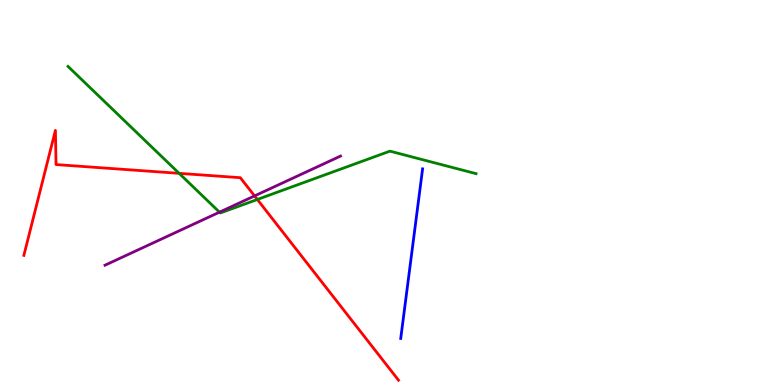[{'lines': ['blue', 'red'], 'intersections': []}, {'lines': ['green', 'red'], 'intersections': [{'x': 2.31, 'y': 5.5}, {'x': 3.32, 'y': 4.82}]}, {'lines': ['purple', 'red'], 'intersections': [{'x': 3.28, 'y': 4.91}]}, {'lines': ['blue', 'green'], 'intersections': []}, {'lines': ['blue', 'purple'], 'intersections': []}, {'lines': ['green', 'purple'], 'intersections': [{'x': 2.83, 'y': 4.49}]}]